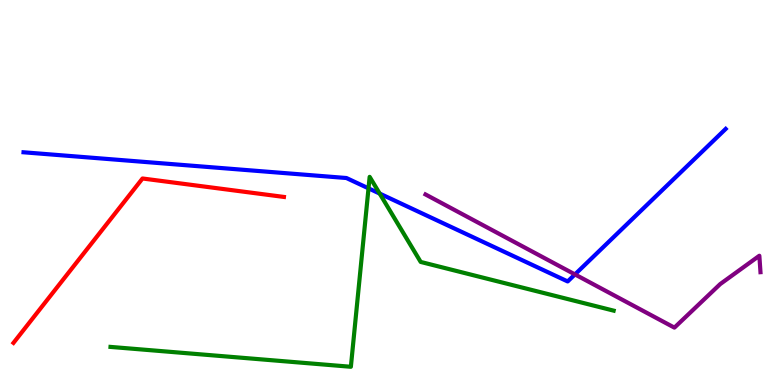[{'lines': ['blue', 'red'], 'intersections': []}, {'lines': ['green', 'red'], 'intersections': []}, {'lines': ['purple', 'red'], 'intersections': []}, {'lines': ['blue', 'green'], 'intersections': [{'x': 4.75, 'y': 5.11}, {'x': 4.9, 'y': 4.97}]}, {'lines': ['blue', 'purple'], 'intersections': [{'x': 7.42, 'y': 2.87}]}, {'lines': ['green', 'purple'], 'intersections': []}]